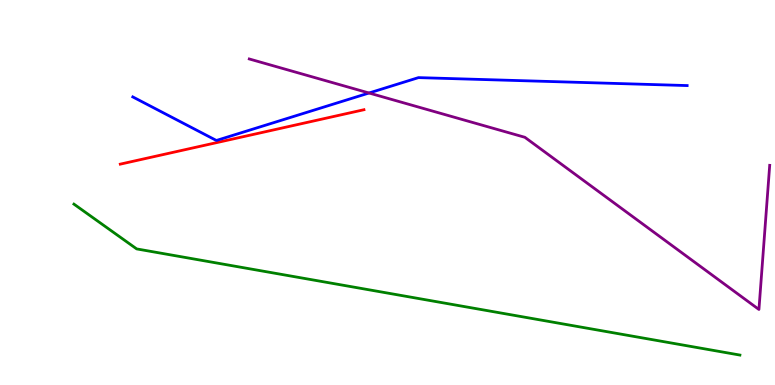[{'lines': ['blue', 'red'], 'intersections': []}, {'lines': ['green', 'red'], 'intersections': []}, {'lines': ['purple', 'red'], 'intersections': []}, {'lines': ['blue', 'green'], 'intersections': []}, {'lines': ['blue', 'purple'], 'intersections': [{'x': 4.76, 'y': 7.58}]}, {'lines': ['green', 'purple'], 'intersections': []}]